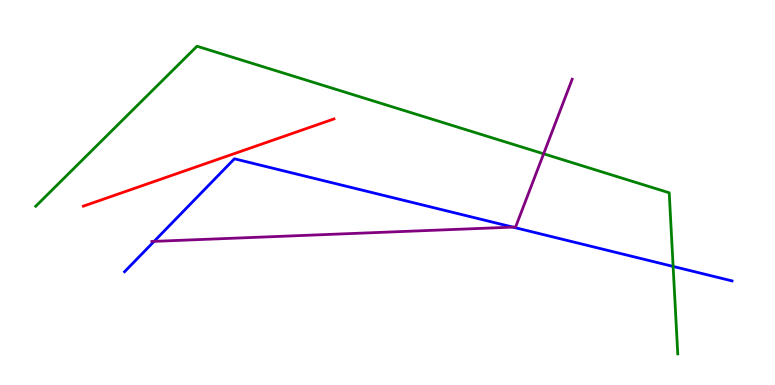[{'lines': ['blue', 'red'], 'intersections': []}, {'lines': ['green', 'red'], 'intersections': []}, {'lines': ['purple', 'red'], 'intersections': []}, {'lines': ['blue', 'green'], 'intersections': [{'x': 8.69, 'y': 3.08}]}, {'lines': ['blue', 'purple'], 'intersections': [{'x': 1.99, 'y': 3.73}, {'x': 6.62, 'y': 4.1}]}, {'lines': ['green', 'purple'], 'intersections': [{'x': 7.01, 'y': 6.01}]}]